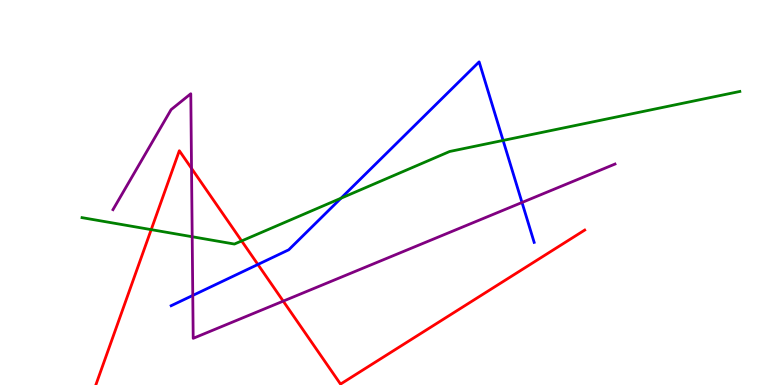[{'lines': ['blue', 'red'], 'intersections': [{'x': 3.33, 'y': 3.13}]}, {'lines': ['green', 'red'], 'intersections': [{'x': 1.95, 'y': 4.04}, {'x': 3.12, 'y': 3.74}]}, {'lines': ['purple', 'red'], 'intersections': [{'x': 2.47, 'y': 5.63}, {'x': 3.65, 'y': 2.18}]}, {'lines': ['blue', 'green'], 'intersections': [{'x': 4.4, 'y': 4.85}, {'x': 6.49, 'y': 6.35}]}, {'lines': ['blue', 'purple'], 'intersections': [{'x': 2.49, 'y': 2.33}, {'x': 6.74, 'y': 4.74}]}, {'lines': ['green', 'purple'], 'intersections': [{'x': 2.48, 'y': 3.85}]}]